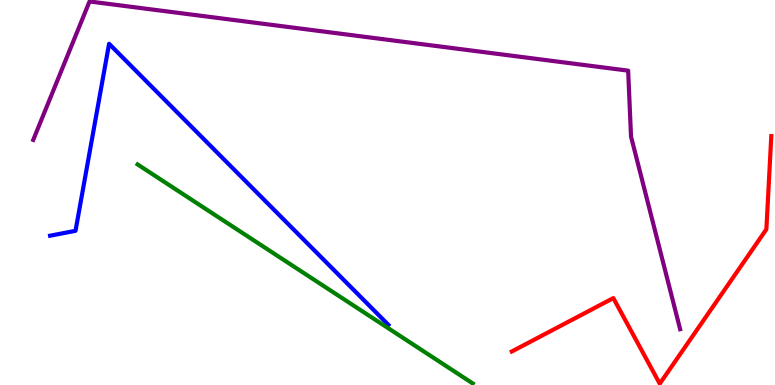[{'lines': ['blue', 'red'], 'intersections': []}, {'lines': ['green', 'red'], 'intersections': []}, {'lines': ['purple', 'red'], 'intersections': []}, {'lines': ['blue', 'green'], 'intersections': []}, {'lines': ['blue', 'purple'], 'intersections': []}, {'lines': ['green', 'purple'], 'intersections': []}]